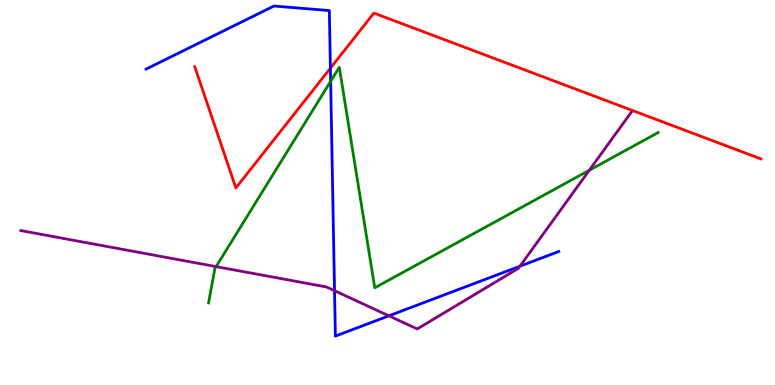[{'lines': ['blue', 'red'], 'intersections': [{'x': 4.26, 'y': 8.23}]}, {'lines': ['green', 'red'], 'intersections': []}, {'lines': ['purple', 'red'], 'intersections': []}, {'lines': ['blue', 'green'], 'intersections': [{'x': 4.27, 'y': 7.89}]}, {'lines': ['blue', 'purple'], 'intersections': [{'x': 4.32, 'y': 2.45}, {'x': 5.02, 'y': 1.8}, {'x': 6.71, 'y': 3.09}]}, {'lines': ['green', 'purple'], 'intersections': [{'x': 2.79, 'y': 3.08}, {'x': 7.6, 'y': 5.58}]}]